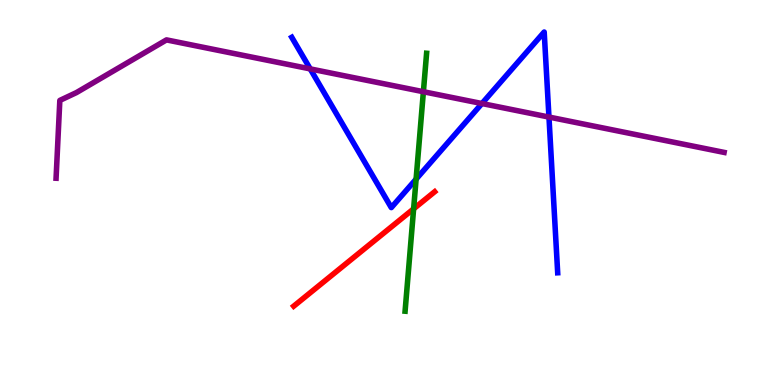[{'lines': ['blue', 'red'], 'intersections': []}, {'lines': ['green', 'red'], 'intersections': [{'x': 5.34, 'y': 4.58}]}, {'lines': ['purple', 'red'], 'intersections': []}, {'lines': ['blue', 'green'], 'intersections': [{'x': 5.37, 'y': 5.35}]}, {'lines': ['blue', 'purple'], 'intersections': [{'x': 4.0, 'y': 8.21}, {'x': 6.22, 'y': 7.31}, {'x': 7.08, 'y': 6.96}]}, {'lines': ['green', 'purple'], 'intersections': [{'x': 5.46, 'y': 7.62}]}]